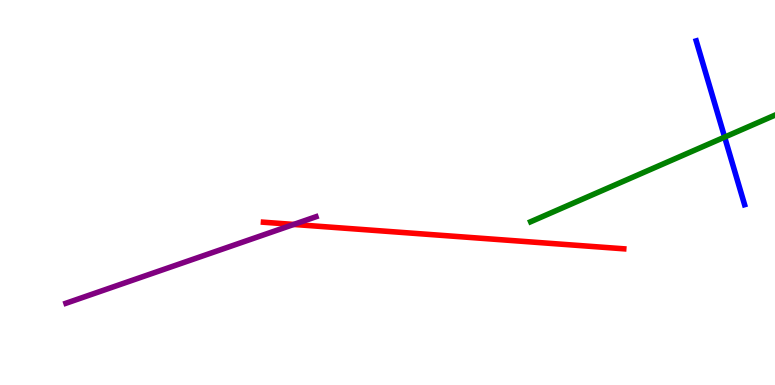[{'lines': ['blue', 'red'], 'intersections': []}, {'lines': ['green', 'red'], 'intersections': []}, {'lines': ['purple', 'red'], 'intersections': [{'x': 3.79, 'y': 4.17}]}, {'lines': ['blue', 'green'], 'intersections': [{'x': 9.35, 'y': 6.44}]}, {'lines': ['blue', 'purple'], 'intersections': []}, {'lines': ['green', 'purple'], 'intersections': []}]